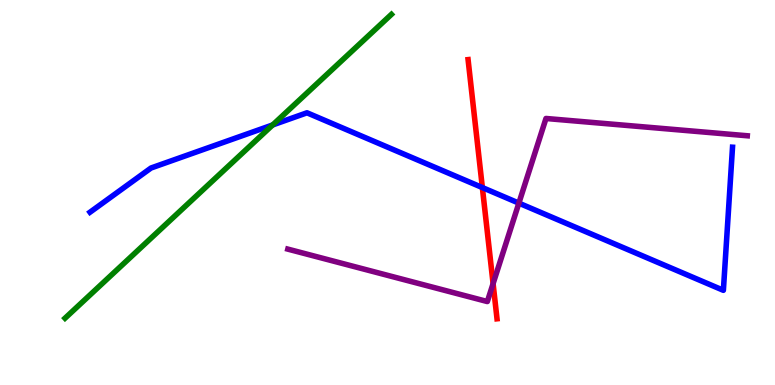[{'lines': ['blue', 'red'], 'intersections': [{'x': 6.22, 'y': 5.13}]}, {'lines': ['green', 'red'], 'intersections': []}, {'lines': ['purple', 'red'], 'intersections': [{'x': 6.36, 'y': 2.63}]}, {'lines': ['blue', 'green'], 'intersections': [{'x': 3.52, 'y': 6.75}]}, {'lines': ['blue', 'purple'], 'intersections': [{'x': 6.7, 'y': 4.72}]}, {'lines': ['green', 'purple'], 'intersections': []}]